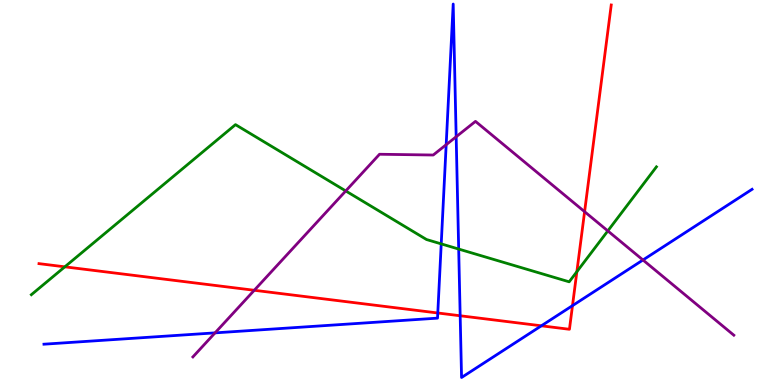[{'lines': ['blue', 'red'], 'intersections': [{'x': 5.65, 'y': 1.87}, {'x': 5.94, 'y': 1.8}, {'x': 6.99, 'y': 1.54}, {'x': 7.39, 'y': 2.06}]}, {'lines': ['green', 'red'], 'intersections': [{'x': 0.836, 'y': 3.07}, {'x': 7.44, 'y': 2.94}]}, {'lines': ['purple', 'red'], 'intersections': [{'x': 3.28, 'y': 2.46}, {'x': 7.54, 'y': 4.5}]}, {'lines': ['blue', 'green'], 'intersections': [{'x': 5.69, 'y': 3.67}, {'x': 5.92, 'y': 3.53}]}, {'lines': ['blue', 'purple'], 'intersections': [{'x': 2.77, 'y': 1.35}, {'x': 5.76, 'y': 6.24}, {'x': 5.89, 'y': 6.45}, {'x': 8.3, 'y': 3.25}]}, {'lines': ['green', 'purple'], 'intersections': [{'x': 4.46, 'y': 5.04}, {'x': 7.84, 'y': 4.0}]}]